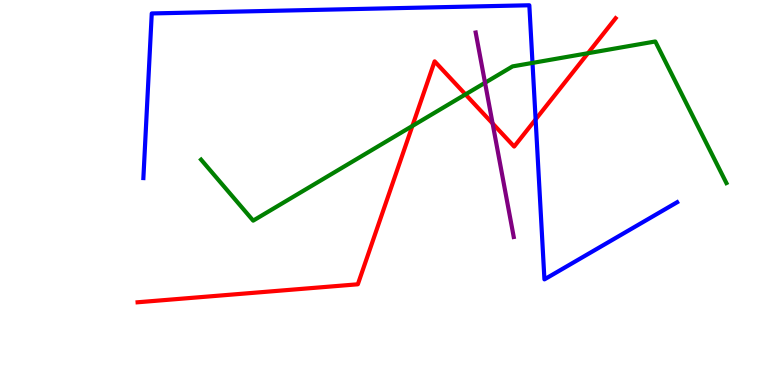[{'lines': ['blue', 'red'], 'intersections': [{'x': 6.91, 'y': 6.9}]}, {'lines': ['green', 'red'], 'intersections': [{'x': 5.32, 'y': 6.73}, {'x': 6.01, 'y': 7.55}, {'x': 7.59, 'y': 8.62}]}, {'lines': ['purple', 'red'], 'intersections': [{'x': 6.36, 'y': 6.79}]}, {'lines': ['blue', 'green'], 'intersections': [{'x': 6.87, 'y': 8.37}]}, {'lines': ['blue', 'purple'], 'intersections': []}, {'lines': ['green', 'purple'], 'intersections': [{'x': 6.26, 'y': 7.85}]}]